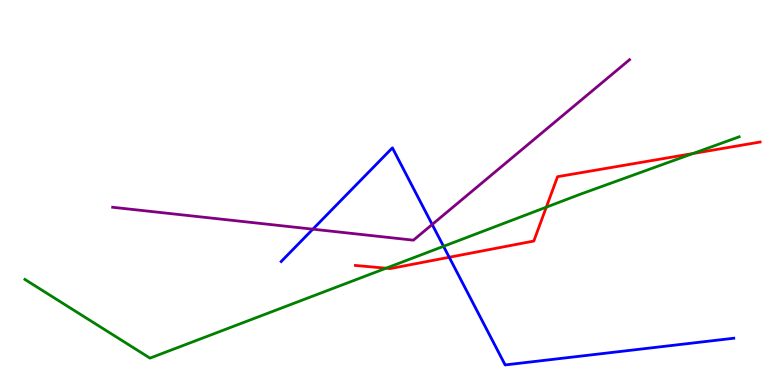[{'lines': ['blue', 'red'], 'intersections': [{'x': 5.8, 'y': 3.32}]}, {'lines': ['green', 'red'], 'intersections': [{'x': 4.98, 'y': 3.03}, {'x': 7.05, 'y': 4.62}, {'x': 8.94, 'y': 6.01}]}, {'lines': ['purple', 'red'], 'intersections': []}, {'lines': ['blue', 'green'], 'intersections': [{'x': 5.72, 'y': 3.6}]}, {'lines': ['blue', 'purple'], 'intersections': [{'x': 4.04, 'y': 4.05}, {'x': 5.58, 'y': 4.17}]}, {'lines': ['green', 'purple'], 'intersections': []}]